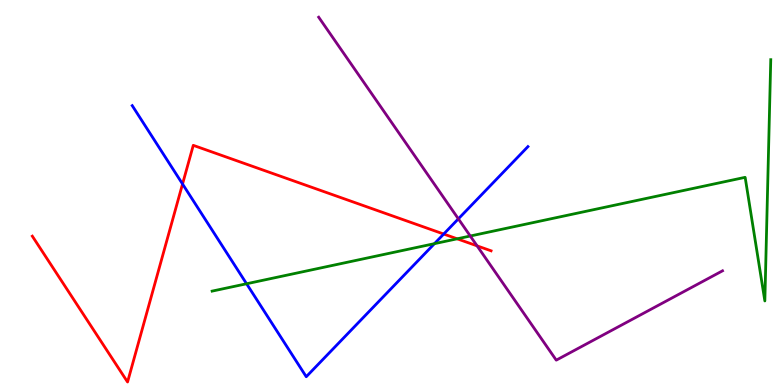[{'lines': ['blue', 'red'], 'intersections': [{'x': 2.36, 'y': 5.22}, {'x': 5.73, 'y': 3.92}]}, {'lines': ['green', 'red'], 'intersections': [{'x': 5.9, 'y': 3.8}]}, {'lines': ['purple', 'red'], 'intersections': [{'x': 6.16, 'y': 3.61}]}, {'lines': ['blue', 'green'], 'intersections': [{'x': 3.18, 'y': 2.63}, {'x': 5.61, 'y': 3.67}]}, {'lines': ['blue', 'purple'], 'intersections': [{'x': 5.91, 'y': 4.32}]}, {'lines': ['green', 'purple'], 'intersections': [{'x': 6.07, 'y': 3.87}]}]